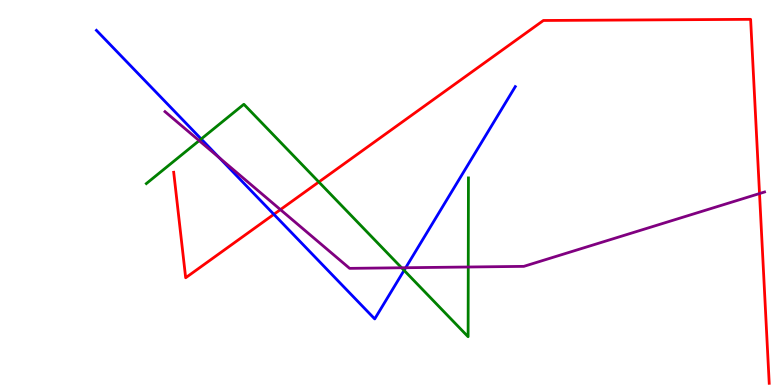[{'lines': ['blue', 'red'], 'intersections': [{'x': 3.53, 'y': 4.43}]}, {'lines': ['green', 'red'], 'intersections': [{'x': 4.11, 'y': 5.27}]}, {'lines': ['purple', 'red'], 'intersections': [{'x': 3.62, 'y': 4.56}, {'x': 9.8, 'y': 4.97}]}, {'lines': ['blue', 'green'], 'intersections': [{'x': 2.6, 'y': 6.39}, {'x': 5.21, 'y': 2.98}]}, {'lines': ['blue', 'purple'], 'intersections': [{'x': 2.83, 'y': 5.9}, {'x': 5.23, 'y': 3.05}]}, {'lines': ['green', 'purple'], 'intersections': [{'x': 2.57, 'y': 6.35}, {'x': 5.18, 'y': 3.04}, {'x': 6.04, 'y': 3.06}]}]